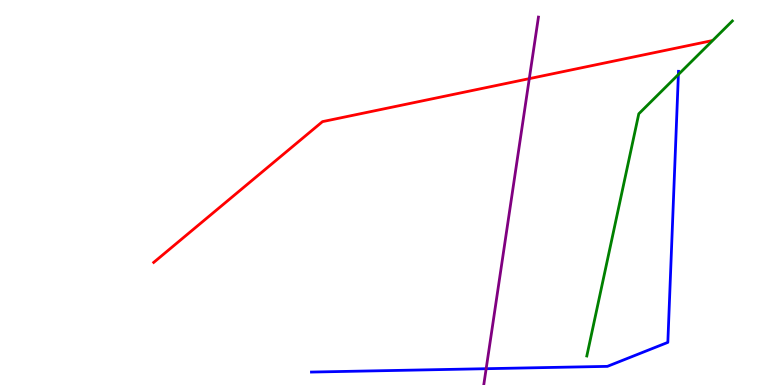[{'lines': ['blue', 'red'], 'intersections': []}, {'lines': ['green', 'red'], 'intersections': []}, {'lines': ['purple', 'red'], 'intersections': [{'x': 6.83, 'y': 7.96}]}, {'lines': ['blue', 'green'], 'intersections': [{'x': 8.75, 'y': 8.06}]}, {'lines': ['blue', 'purple'], 'intersections': [{'x': 6.27, 'y': 0.423}]}, {'lines': ['green', 'purple'], 'intersections': []}]